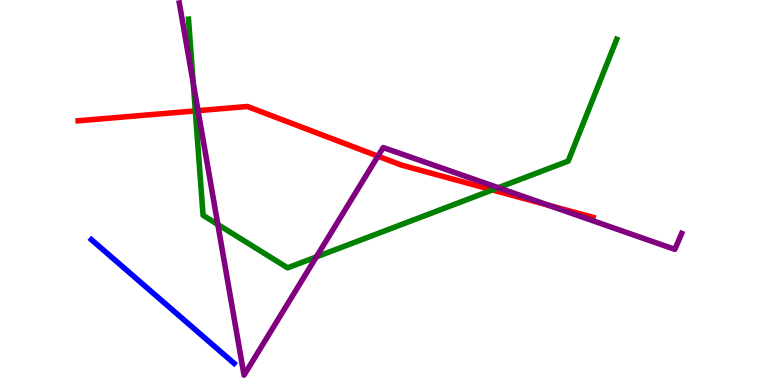[{'lines': ['blue', 'red'], 'intersections': []}, {'lines': ['green', 'red'], 'intersections': [{'x': 2.52, 'y': 7.12}, {'x': 6.35, 'y': 5.07}]}, {'lines': ['purple', 'red'], 'intersections': [{'x': 2.56, 'y': 7.13}, {'x': 4.88, 'y': 5.94}, {'x': 7.07, 'y': 4.67}]}, {'lines': ['blue', 'green'], 'intersections': []}, {'lines': ['blue', 'purple'], 'intersections': []}, {'lines': ['green', 'purple'], 'intersections': [{'x': 2.49, 'y': 7.84}, {'x': 2.81, 'y': 4.17}, {'x': 4.08, 'y': 3.33}, {'x': 6.43, 'y': 5.12}]}]